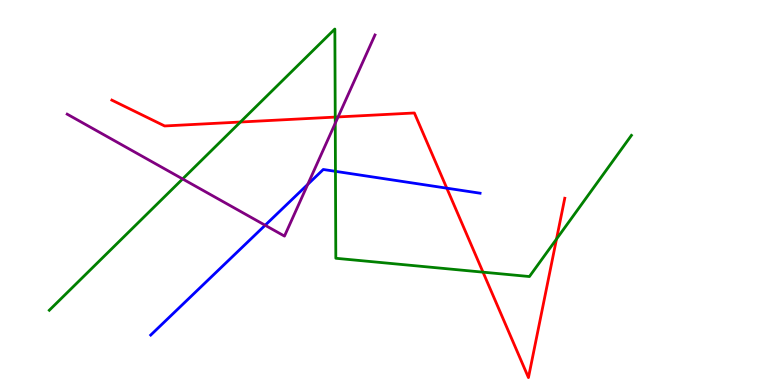[{'lines': ['blue', 'red'], 'intersections': [{'x': 5.77, 'y': 5.11}]}, {'lines': ['green', 'red'], 'intersections': [{'x': 3.1, 'y': 6.83}, {'x': 4.33, 'y': 6.96}, {'x': 6.23, 'y': 2.93}, {'x': 7.18, 'y': 3.79}]}, {'lines': ['purple', 'red'], 'intersections': [{'x': 4.36, 'y': 6.96}]}, {'lines': ['blue', 'green'], 'intersections': [{'x': 4.33, 'y': 5.55}]}, {'lines': ['blue', 'purple'], 'intersections': [{'x': 3.42, 'y': 4.15}, {'x': 3.97, 'y': 5.21}]}, {'lines': ['green', 'purple'], 'intersections': [{'x': 2.36, 'y': 5.35}, {'x': 4.33, 'y': 6.8}]}]